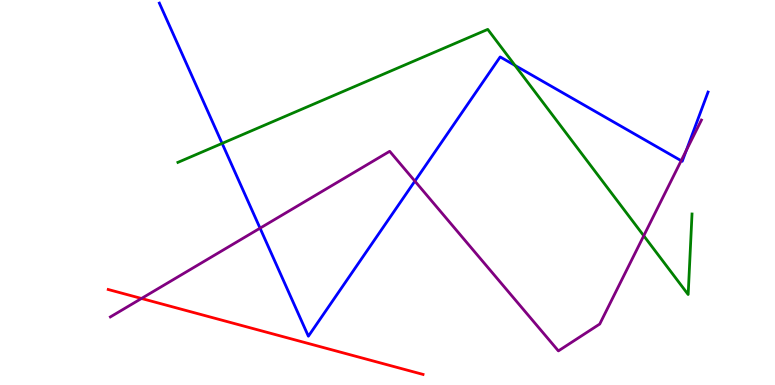[{'lines': ['blue', 'red'], 'intersections': []}, {'lines': ['green', 'red'], 'intersections': []}, {'lines': ['purple', 'red'], 'intersections': [{'x': 1.83, 'y': 2.25}]}, {'lines': ['blue', 'green'], 'intersections': [{'x': 2.87, 'y': 6.28}, {'x': 6.64, 'y': 8.3}]}, {'lines': ['blue', 'purple'], 'intersections': [{'x': 3.36, 'y': 4.07}, {'x': 5.35, 'y': 5.3}, {'x': 8.79, 'y': 5.83}, {'x': 8.86, 'y': 6.09}]}, {'lines': ['green', 'purple'], 'intersections': [{'x': 8.31, 'y': 3.88}]}]